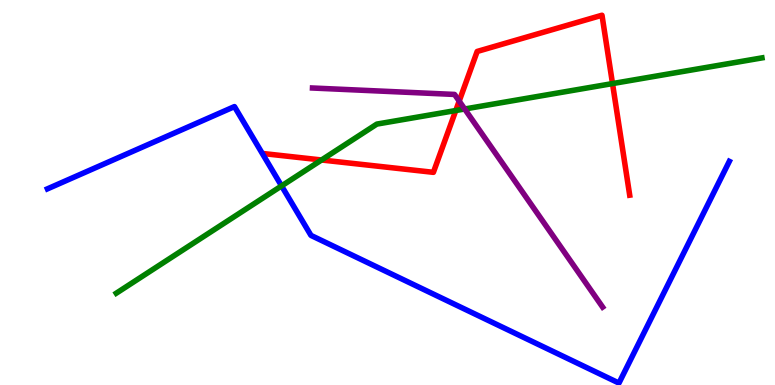[{'lines': ['blue', 'red'], 'intersections': []}, {'lines': ['green', 'red'], 'intersections': [{'x': 4.15, 'y': 5.84}, {'x': 5.88, 'y': 7.13}, {'x': 7.9, 'y': 7.83}]}, {'lines': ['purple', 'red'], 'intersections': [{'x': 5.93, 'y': 7.37}]}, {'lines': ['blue', 'green'], 'intersections': [{'x': 3.63, 'y': 5.17}]}, {'lines': ['blue', 'purple'], 'intersections': []}, {'lines': ['green', 'purple'], 'intersections': [{'x': 6.0, 'y': 7.17}]}]